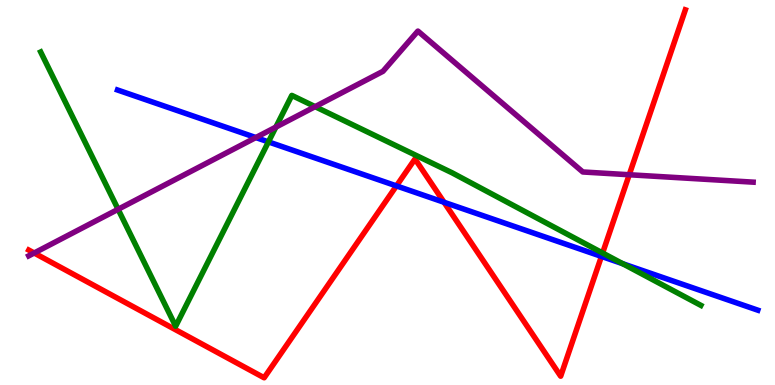[{'lines': ['blue', 'red'], 'intersections': [{'x': 5.12, 'y': 5.17}, {'x': 5.73, 'y': 4.75}, {'x': 7.76, 'y': 3.34}]}, {'lines': ['green', 'red'], 'intersections': [{'x': 7.78, 'y': 3.43}]}, {'lines': ['purple', 'red'], 'intersections': [{'x': 0.441, 'y': 3.43}, {'x': 8.12, 'y': 5.46}]}, {'lines': ['blue', 'green'], 'intersections': [{'x': 3.46, 'y': 6.31}, {'x': 8.04, 'y': 3.15}]}, {'lines': ['blue', 'purple'], 'intersections': [{'x': 3.3, 'y': 6.43}]}, {'lines': ['green', 'purple'], 'intersections': [{'x': 1.52, 'y': 4.56}, {'x': 3.56, 'y': 6.7}, {'x': 4.07, 'y': 7.23}]}]